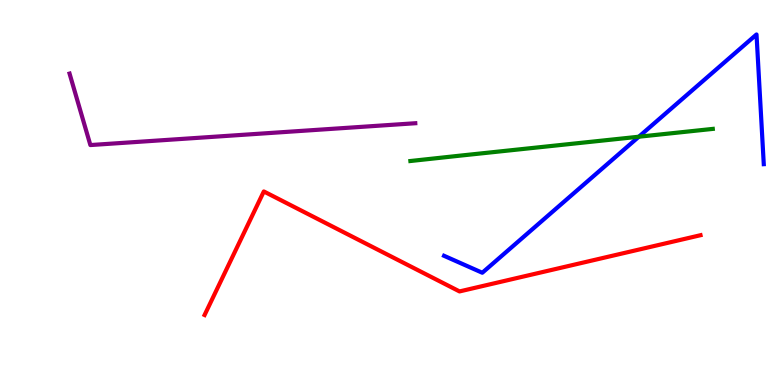[{'lines': ['blue', 'red'], 'intersections': []}, {'lines': ['green', 'red'], 'intersections': []}, {'lines': ['purple', 'red'], 'intersections': []}, {'lines': ['blue', 'green'], 'intersections': [{'x': 8.24, 'y': 6.45}]}, {'lines': ['blue', 'purple'], 'intersections': []}, {'lines': ['green', 'purple'], 'intersections': []}]